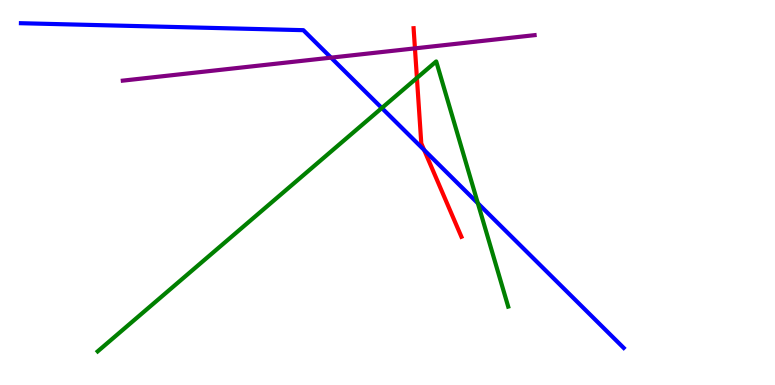[{'lines': ['blue', 'red'], 'intersections': [{'x': 5.47, 'y': 6.1}]}, {'lines': ['green', 'red'], 'intersections': [{'x': 5.38, 'y': 7.98}]}, {'lines': ['purple', 'red'], 'intersections': [{'x': 5.35, 'y': 8.74}]}, {'lines': ['blue', 'green'], 'intersections': [{'x': 4.93, 'y': 7.19}, {'x': 6.17, 'y': 4.72}]}, {'lines': ['blue', 'purple'], 'intersections': [{'x': 4.27, 'y': 8.5}]}, {'lines': ['green', 'purple'], 'intersections': []}]